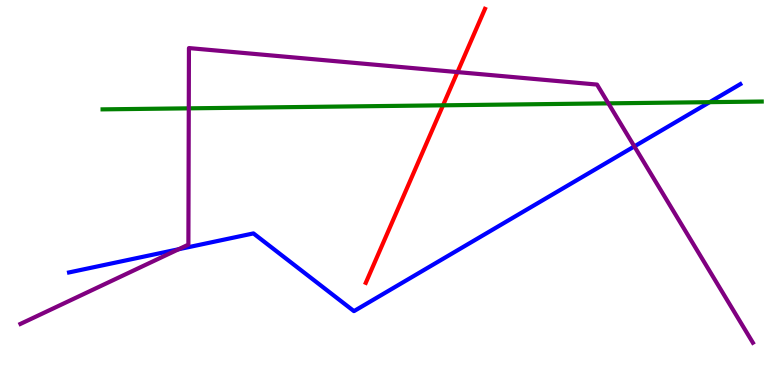[{'lines': ['blue', 'red'], 'intersections': []}, {'lines': ['green', 'red'], 'intersections': [{'x': 5.72, 'y': 7.26}]}, {'lines': ['purple', 'red'], 'intersections': [{'x': 5.9, 'y': 8.13}]}, {'lines': ['blue', 'green'], 'intersections': [{'x': 9.16, 'y': 7.35}]}, {'lines': ['blue', 'purple'], 'intersections': [{'x': 2.3, 'y': 3.53}, {'x': 8.19, 'y': 6.2}]}, {'lines': ['green', 'purple'], 'intersections': [{'x': 2.44, 'y': 7.19}, {'x': 7.85, 'y': 7.32}]}]